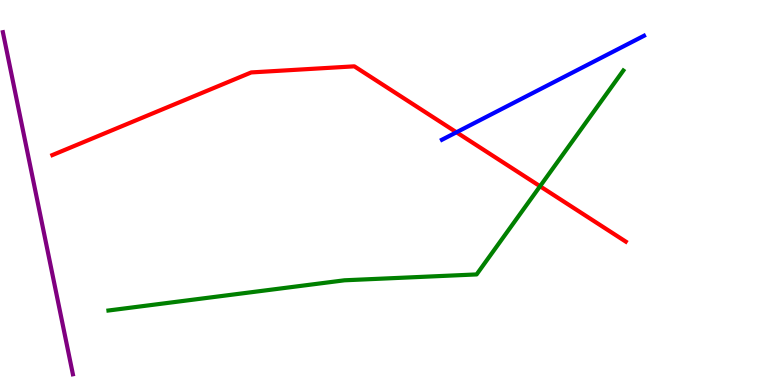[{'lines': ['blue', 'red'], 'intersections': [{'x': 5.89, 'y': 6.56}]}, {'lines': ['green', 'red'], 'intersections': [{'x': 6.97, 'y': 5.16}]}, {'lines': ['purple', 'red'], 'intersections': []}, {'lines': ['blue', 'green'], 'intersections': []}, {'lines': ['blue', 'purple'], 'intersections': []}, {'lines': ['green', 'purple'], 'intersections': []}]